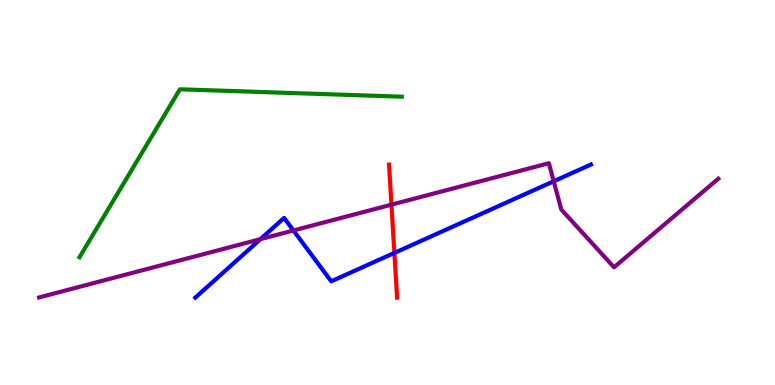[{'lines': ['blue', 'red'], 'intersections': [{'x': 5.09, 'y': 3.43}]}, {'lines': ['green', 'red'], 'intersections': []}, {'lines': ['purple', 'red'], 'intersections': [{'x': 5.05, 'y': 4.68}]}, {'lines': ['blue', 'green'], 'intersections': []}, {'lines': ['blue', 'purple'], 'intersections': [{'x': 3.36, 'y': 3.79}, {'x': 3.79, 'y': 4.01}, {'x': 7.14, 'y': 5.29}]}, {'lines': ['green', 'purple'], 'intersections': []}]